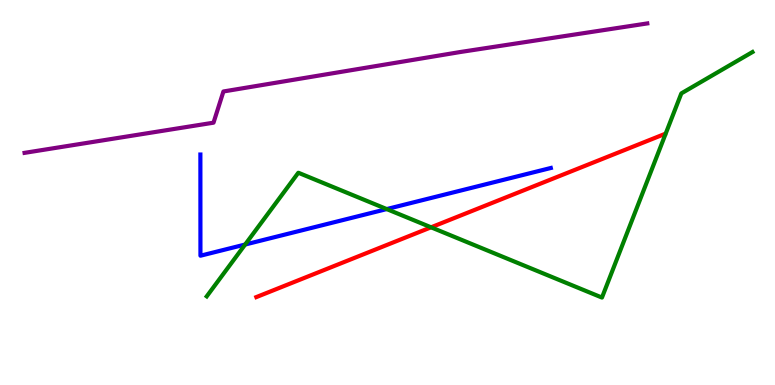[{'lines': ['blue', 'red'], 'intersections': []}, {'lines': ['green', 'red'], 'intersections': [{'x': 5.56, 'y': 4.1}]}, {'lines': ['purple', 'red'], 'intersections': []}, {'lines': ['blue', 'green'], 'intersections': [{'x': 3.16, 'y': 3.65}, {'x': 4.99, 'y': 4.57}]}, {'lines': ['blue', 'purple'], 'intersections': []}, {'lines': ['green', 'purple'], 'intersections': []}]